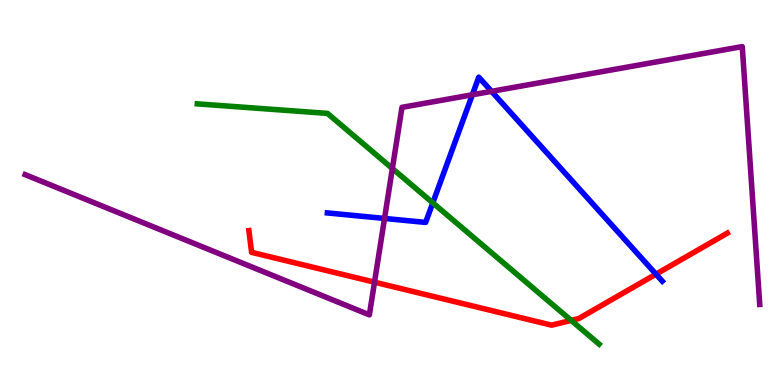[{'lines': ['blue', 'red'], 'intersections': [{'x': 8.46, 'y': 2.88}]}, {'lines': ['green', 'red'], 'intersections': [{'x': 7.37, 'y': 1.68}]}, {'lines': ['purple', 'red'], 'intersections': [{'x': 4.83, 'y': 2.67}]}, {'lines': ['blue', 'green'], 'intersections': [{'x': 5.58, 'y': 4.73}]}, {'lines': ['blue', 'purple'], 'intersections': [{'x': 4.96, 'y': 4.33}, {'x': 6.09, 'y': 7.54}, {'x': 6.34, 'y': 7.63}]}, {'lines': ['green', 'purple'], 'intersections': [{'x': 5.06, 'y': 5.62}]}]